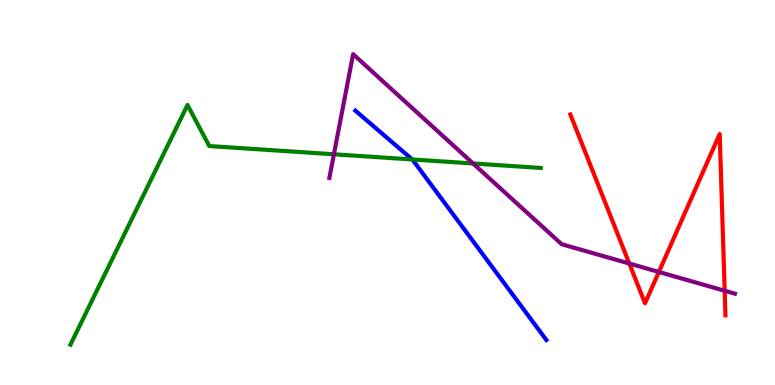[{'lines': ['blue', 'red'], 'intersections': []}, {'lines': ['green', 'red'], 'intersections': []}, {'lines': ['purple', 'red'], 'intersections': [{'x': 8.12, 'y': 3.15}, {'x': 8.5, 'y': 2.94}, {'x': 9.35, 'y': 2.45}]}, {'lines': ['blue', 'green'], 'intersections': [{'x': 5.32, 'y': 5.86}]}, {'lines': ['blue', 'purple'], 'intersections': []}, {'lines': ['green', 'purple'], 'intersections': [{'x': 4.31, 'y': 5.99}, {'x': 6.1, 'y': 5.75}]}]